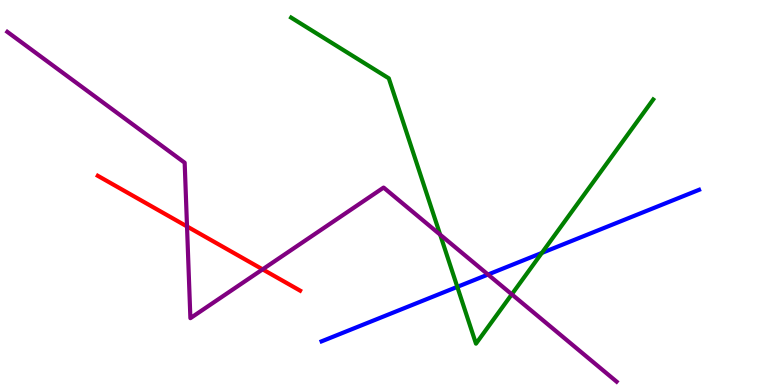[{'lines': ['blue', 'red'], 'intersections': []}, {'lines': ['green', 'red'], 'intersections': []}, {'lines': ['purple', 'red'], 'intersections': [{'x': 2.41, 'y': 4.12}, {'x': 3.39, 'y': 3.0}]}, {'lines': ['blue', 'green'], 'intersections': [{'x': 5.9, 'y': 2.55}, {'x': 6.99, 'y': 3.43}]}, {'lines': ['blue', 'purple'], 'intersections': [{'x': 6.3, 'y': 2.87}]}, {'lines': ['green', 'purple'], 'intersections': [{'x': 5.68, 'y': 3.9}, {'x': 6.6, 'y': 2.36}]}]